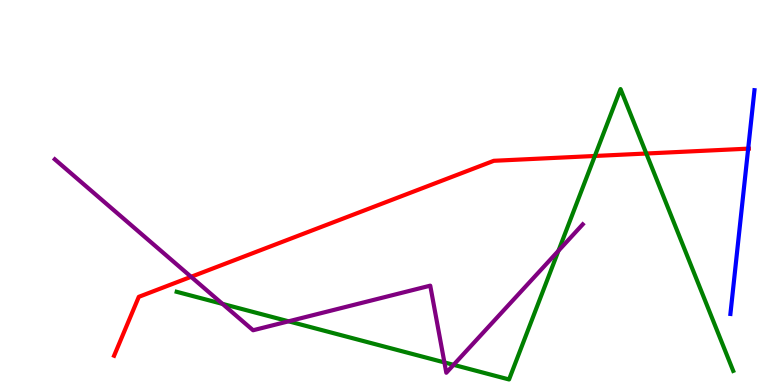[{'lines': ['blue', 'red'], 'intersections': [{'x': 9.65, 'y': 6.14}]}, {'lines': ['green', 'red'], 'intersections': [{'x': 7.68, 'y': 5.95}, {'x': 8.34, 'y': 6.01}]}, {'lines': ['purple', 'red'], 'intersections': [{'x': 2.47, 'y': 2.81}]}, {'lines': ['blue', 'green'], 'intersections': []}, {'lines': ['blue', 'purple'], 'intersections': []}, {'lines': ['green', 'purple'], 'intersections': [{'x': 2.87, 'y': 2.11}, {'x': 3.72, 'y': 1.65}, {'x': 5.73, 'y': 0.587}, {'x': 5.85, 'y': 0.524}, {'x': 7.21, 'y': 3.49}]}]